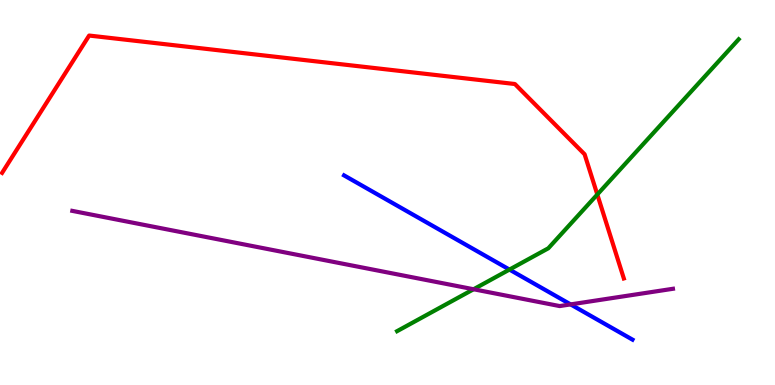[{'lines': ['blue', 'red'], 'intersections': []}, {'lines': ['green', 'red'], 'intersections': [{'x': 7.71, 'y': 4.95}]}, {'lines': ['purple', 'red'], 'intersections': []}, {'lines': ['blue', 'green'], 'intersections': [{'x': 6.57, 'y': 3.0}]}, {'lines': ['blue', 'purple'], 'intersections': [{'x': 7.36, 'y': 2.09}]}, {'lines': ['green', 'purple'], 'intersections': [{'x': 6.11, 'y': 2.49}]}]